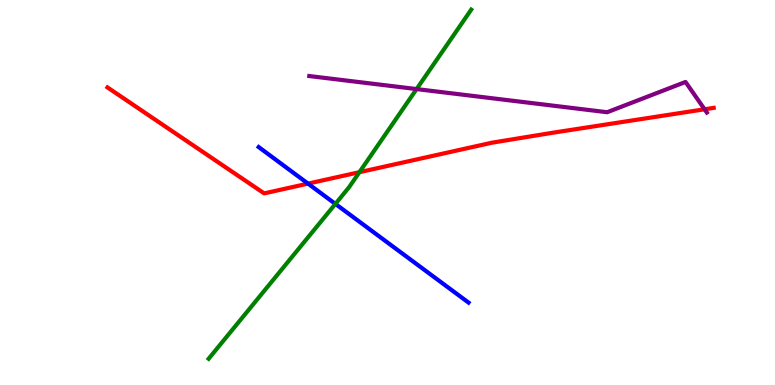[{'lines': ['blue', 'red'], 'intersections': [{'x': 3.97, 'y': 5.23}]}, {'lines': ['green', 'red'], 'intersections': [{'x': 4.64, 'y': 5.53}]}, {'lines': ['purple', 'red'], 'intersections': [{'x': 9.09, 'y': 7.16}]}, {'lines': ['blue', 'green'], 'intersections': [{'x': 4.33, 'y': 4.7}]}, {'lines': ['blue', 'purple'], 'intersections': []}, {'lines': ['green', 'purple'], 'intersections': [{'x': 5.38, 'y': 7.69}]}]